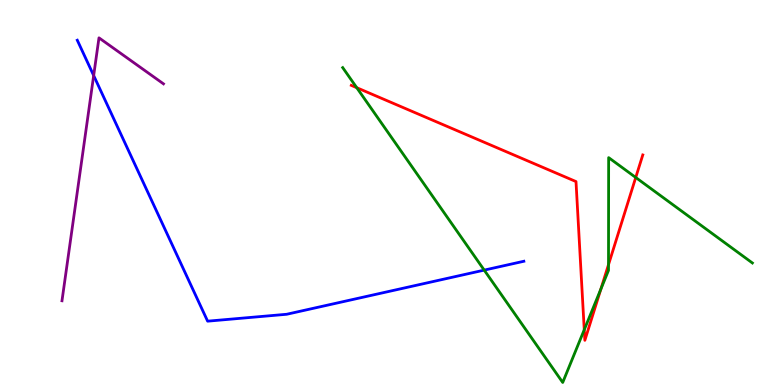[{'lines': ['blue', 'red'], 'intersections': []}, {'lines': ['green', 'red'], 'intersections': [{'x': 4.6, 'y': 7.72}, {'x': 7.54, 'y': 1.44}, {'x': 7.75, 'y': 2.49}, {'x': 7.85, 'y': 3.13}, {'x': 8.2, 'y': 5.39}]}, {'lines': ['purple', 'red'], 'intersections': []}, {'lines': ['blue', 'green'], 'intersections': [{'x': 6.25, 'y': 2.98}]}, {'lines': ['blue', 'purple'], 'intersections': [{'x': 1.21, 'y': 8.04}]}, {'lines': ['green', 'purple'], 'intersections': []}]